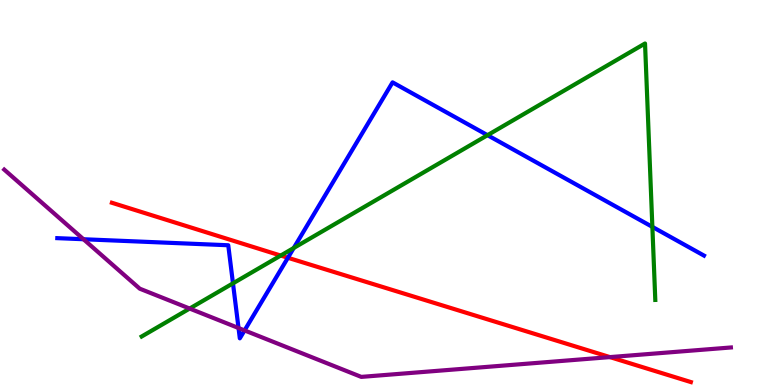[{'lines': ['blue', 'red'], 'intersections': [{'x': 3.71, 'y': 3.3}]}, {'lines': ['green', 'red'], 'intersections': [{'x': 3.62, 'y': 3.36}]}, {'lines': ['purple', 'red'], 'intersections': [{'x': 7.87, 'y': 0.725}]}, {'lines': ['blue', 'green'], 'intersections': [{'x': 3.01, 'y': 2.64}, {'x': 3.79, 'y': 3.56}, {'x': 6.29, 'y': 6.49}, {'x': 8.42, 'y': 4.11}]}, {'lines': ['blue', 'purple'], 'intersections': [{'x': 1.08, 'y': 3.79}, {'x': 3.08, 'y': 1.48}, {'x': 3.16, 'y': 1.42}]}, {'lines': ['green', 'purple'], 'intersections': [{'x': 2.45, 'y': 1.99}]}]